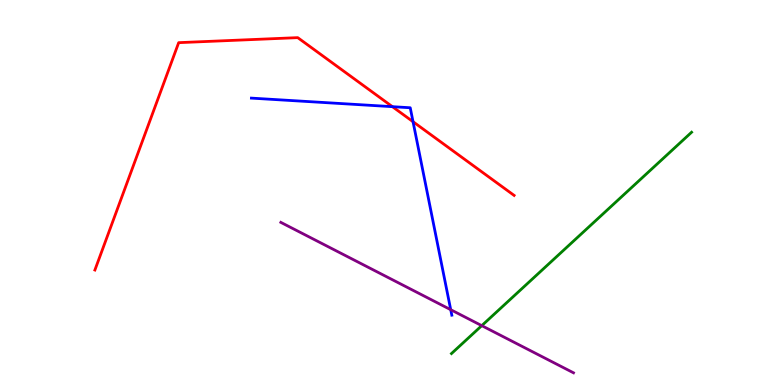[{'lines': ['blue', 'red'], 'intersections': [{'x': 5.06, 'y': 7.23}, {'x': 5.33, 'y': 6.84}]}, {'lines': ['green', 'red'], 'intersections': []}, {'lines': ['purple', 'red'], 'intersections': []}, {'lines': ['blue', 'green'], 'intersections': []}, {'lines': ['blue', 'purple'], 'intersections': [{'x': 5.82, 'y': 1.96}]}, {'lines': ['green', 'purple'], 'intersections': [{'x': 6.22, 'y': 1.54}]}]